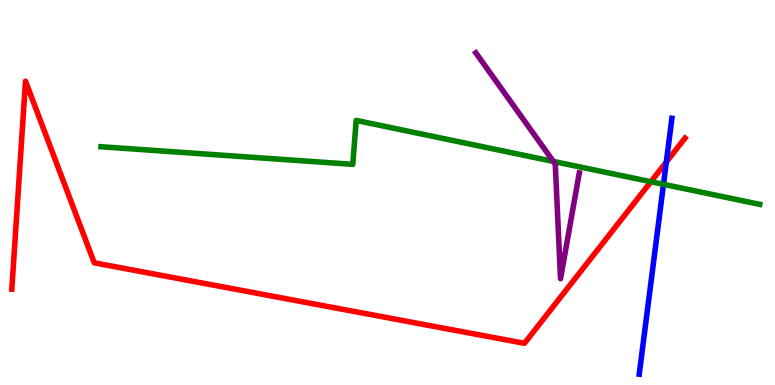[{'lines': ['blue', 'red'], 'intersections': [{'x': 8.6, 'y': 5.79}]}, {'lines': ['green', 'red'], 'intersections': [{'x': 8.4, 'y': 5.28}]}, {'lines': ['purple', 'red'], 'intersections': []}, {'lines': ['blue', 'green'], 'intersections': [{'x': 8.56, 'y': 5.21}]}, {'lines': ['blue', 'purple'], 'intersections': []}, {'lines': ['green', 'purple'], 'intersections': [{'x': 7.14, 'y': 5.81}]}]